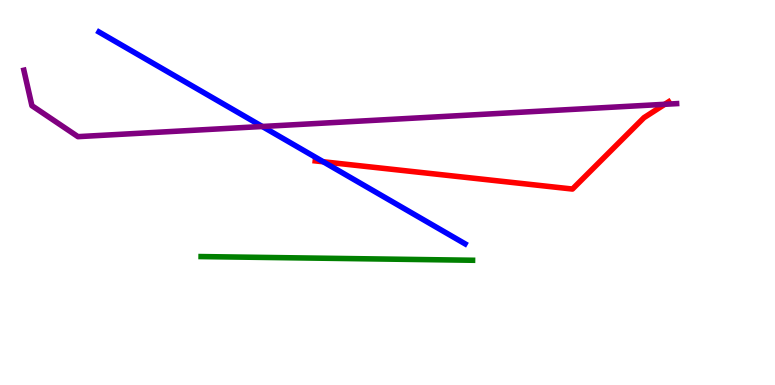[{'lines': ['blue', 'red'], 'intersections': [{'x': 4.17, 'y': 5.8}]}, {'lines': ['green', 'red'], 'intersections': []}, {'lines': ['purple', 'red'], 'intersections': [{'x': 8.58, 'y': 7.29}]}, {'lines': ['blue', 'green'], 'intersections': []}, {'lines': ['blue', 'purple'], 'intersections': [{'x': 3.38, 'y': 6.71}]}, {'lines': ['green', 'purple'], 'intersections': []}]